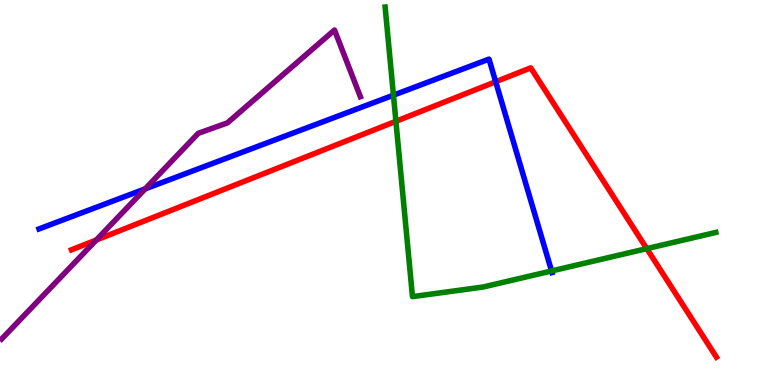[{'lines': ['blue', 'red'], 'intersections': [{'x': 6.4, 'y': 7.88}]}, {'lines': ['green', 'red'], 'intersections': [{'x': 5.11, 'y': 6.85}, {'x': 8.35, 'y': 3.54}]}, {'lines': ['purple', 'red'], 'intersections': [{'x': 1.24, 'y': 3.77}]}, {'lines': ['blue', 'green'], 'intersections': [{'x': 5.08, 'y': 7.53}, {'x': 7.12, 'y': 2.96}]}, {'lines': ['blue', 'purple'], 'intersections': [{'x': 1.87, 'y': 5.09}]}, {'lines': ['green', 'purple'], 'intersections': []}]